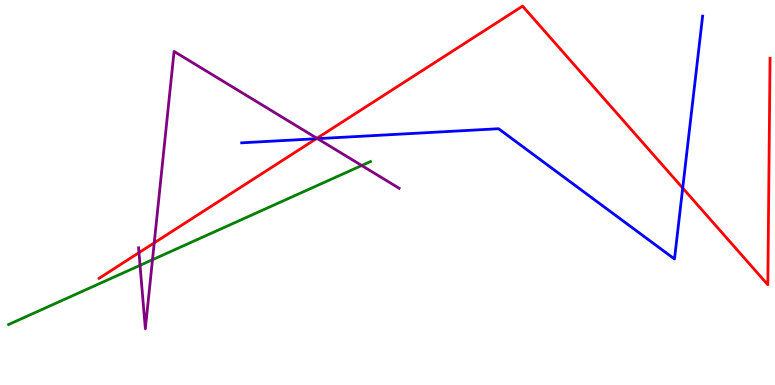[{'lines': ['blue', 'red'], 'intersections': [{'x': 4.08, 'y': 6.4}, {'x': 8.81, 'y': 5.12}]}, {'lines': ['green', 'red'], 'intersections': []}, {'lines': ['purple', 'red'], 'intersections': [{'x': 1.79, 'y': 3.44}, {'x': 1.99, 'y': 3.69}, {'x': 4.09, 'y': 6.41}]}, {'lines': ['blue', 'green'], 'intersections': []}, {'lines': ['blue', 'purple'], 'intersections': [{'x': 4.1, 'y': 6.4}]}, {'lines': ['green', 'purple'], 'intersections': [{'x': 1.81, 'y': 3.11}, {'x': 1.97, 'y': 3.25}, {'x': 4.67, 'y': 5.7}]}]